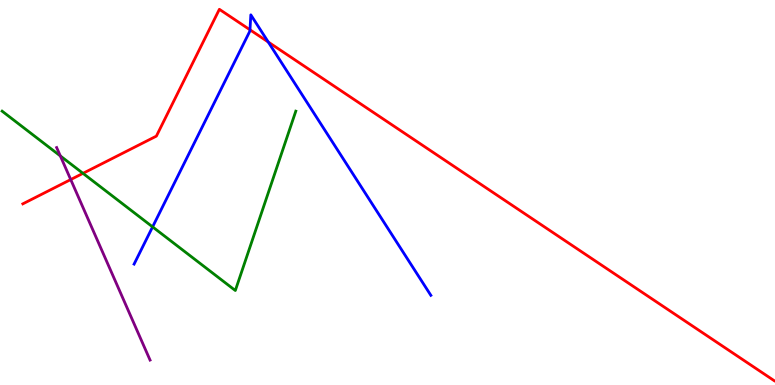[{'lines': ['blue', 'red'], 'intersections': [{'x': 3.23, 'y': 9.23}, {'x': 3.46, 'y': 8.91}]}, {'lines': ['green', 'red'], 'intersections': [{'x': 1.07, 'y': 5.5}]}, {'lines': ['purple', 'red'], 'intersections': [{'x': 0.912, 'y': 5.34}]}, {'lines': ['blue', 'green'], 'intersections': [{'x': 1.97, 'y': 4.11}]}, {'lines': ['blue', 'purple'], 'intersections': []}, {'lines': ['green', 'purple'], 'intersections': [{'x': 0.778, 'y': 5.95}]}]